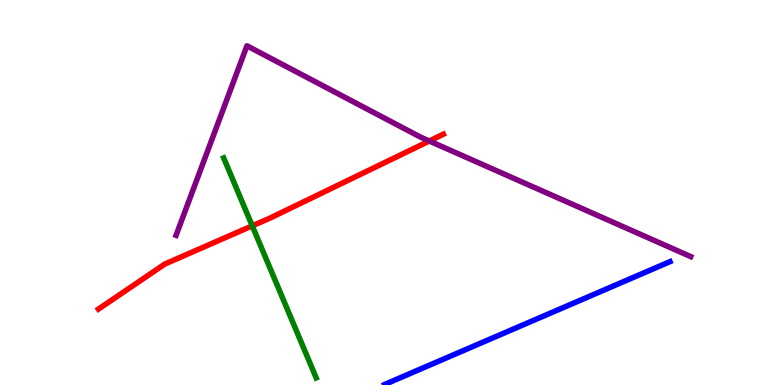[{'lines': ['blue', 'red'], 'intersections': []}, {'lines': ['green', 'red'], 'intersections': [{'x': 3.25, 'y': 4.13}]}, {'lines': ['purple', 'red'], 'intersections': [{'x': 5.54, 'y': 6.34}]}, {'lines': ['blue', 'green'], 'intersections': []}, {'lines': ['blue', 'purple'], 'intersections': []}, {'lines': ['green', 'purple'], 'intersections': []}]